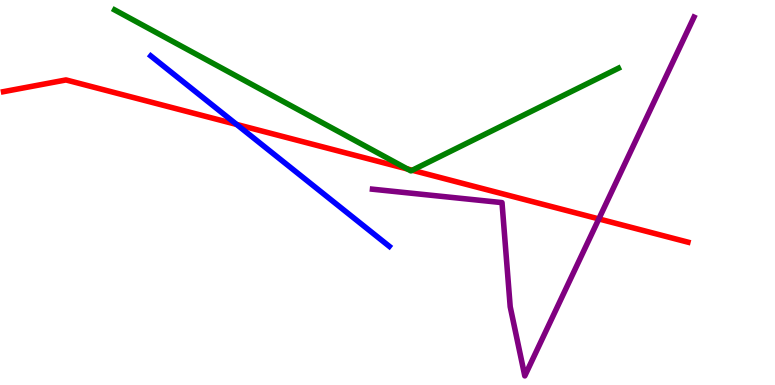[{'lines': ['blue', 'red'], 'intersections': [{'x': 3.05, 'y': 6.77}]}, {'lines': ['green', 'red'], 'intersections': [{'x': 5.26, 'y': 5.61}, {'x': 5.32, 'y': 5.58}]}, {'lines': ['purple', 'red'], 'intersections': [{'x': 7.73, 'y': 4.31}]}, {'lines': ['blue', 'green'], 'intersections': []}, {'lines': ['blue', 'purple'], 'intersections': []}, {'lines': ['green', 'purple'], 'intersections': []}]